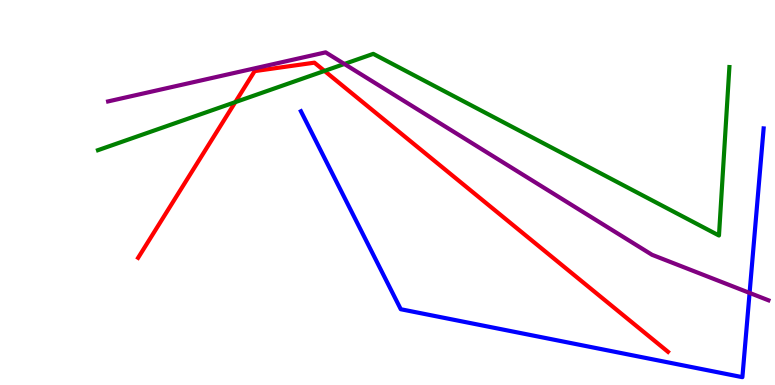[{'lines': ['blue', 'red'], 'intersections': []}, {'lines': ['green', 'red'], 'intersections': [{'x': 3.04, 'y': 7.35}, {'x': 4.19, 'y': 8.16}]}, {'lines': ['purple', 'red'], 'intersections': []}, {'lines': ['blue', 'green'], 'intersections': []}, {'lines': ['blue', 'purple'], 'intersections': [{'x': 9.67, 'y': 2.39}]}, {'lines': ['green', 'purple'], 'intersections': [{'x': 4.44, 'y': 8.34}]}]